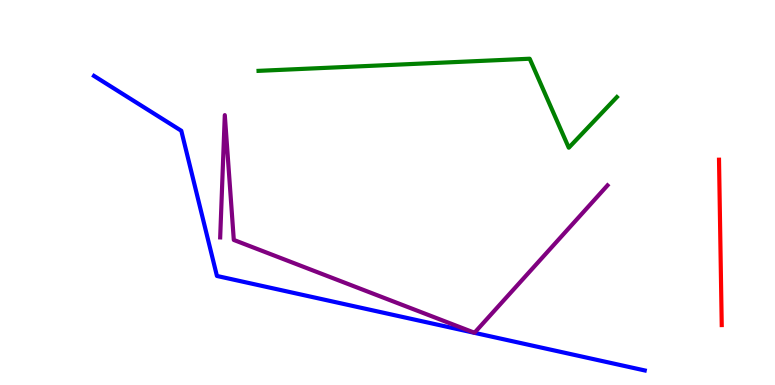[{'lines': ['blue', 'red'], 'intersections': []}, {'lines': ['green', 'red'], 'intersections': []}, {'lines': ['purple', 'red'], 'intersections': []}, {'lines': ['blue', 'green'], 'intersections': []}, {'lines': ['blue', 'purple'], 'intersections': []}, {'lines': ['green', 'purple'], 'intersections': []}]